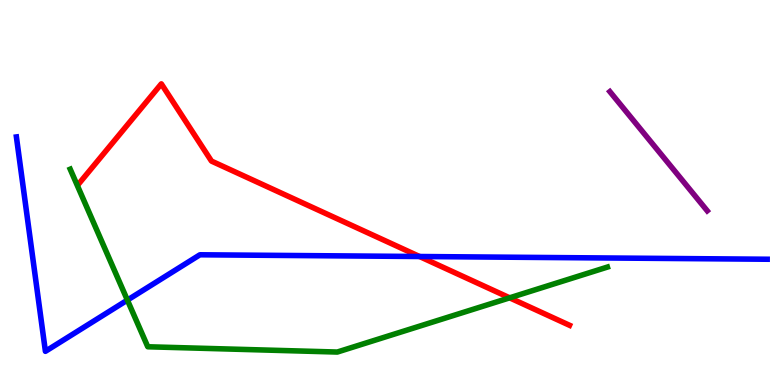[{'lines': ['blue', 'red'], 'intersections': [{'x': 5.41, 'y': 3.34}]}, {'lines': ['green', 'red'], 'intersections': [{'x': 6.58, 'y': 2.26}]}, {'lines': ['purple', 'red'], 'intersections': []}, {'lines': ['blue', 'green'], 'intersections': [{'x': 1.64, 'y': 2.21}]}, {'lines': ['blue', 'purple'], 'intersections': []}, {'lines': ['green', 'purple'], 'intersections': []}]